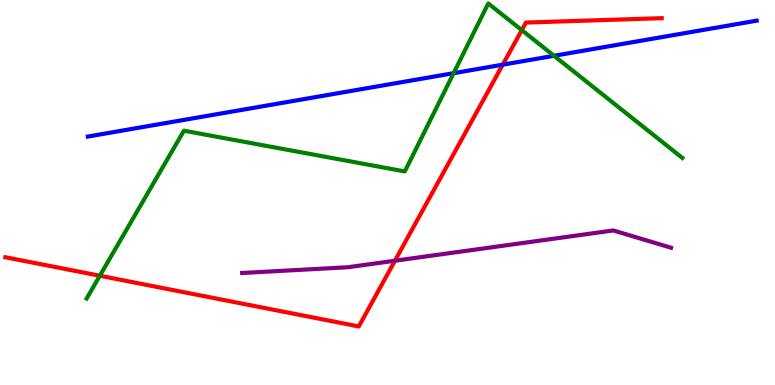[{'lines': ['blue', 'red'], 'intersections': [{'x': 6.49, 'y': 8.32}]}, {'lines': ['green', 'red'], 'intersections': [{'x': 1.29, 'y': 2.84}, {'x': 6.73, 'y': 9.22}]}, {'lines': ['purple', 'red'], 'intersections': [{'x': 5.1, 'y': 3.23}]}, {'lines': ['blue', 'green'], 'intersections': [{'x': 5.85, 'y': 8.1}, {'x': 7.15, 'y': 8.55}]}, {'lines': ['blue', 'purple'], 'intersections': []}, {'lines': ['green', 'purple'], 'intersections': []}]